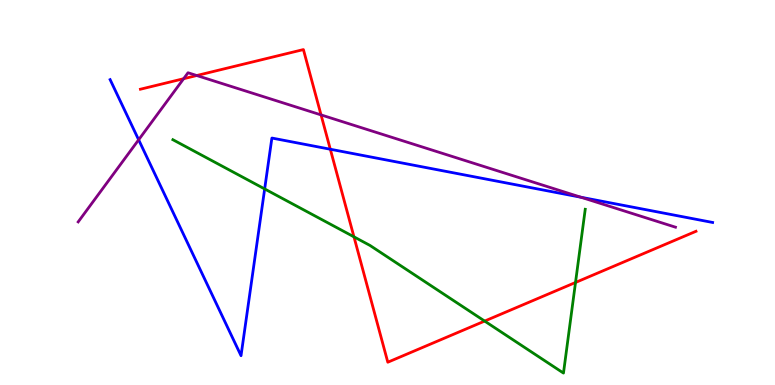[{'lines': ['blue', 'red'], 'intersections': [{'x': 4.26, 'y': 6.12}]}, {'lines': ['green', 'red'], 'intersections': [{'x': 4.57, 'y': 3.85}, {'x': 6.25, 'y': 1.66}, {'x': 7.43, 'y': 2.66}]}, {'lines': ['purple', 'red'], 'intersections': [{'x': 2.37, 'y': 7.96}, {'x': 2.54, 'y': 8.04}, {'x': 4.14, 'y': 7.02}]}, {'lines': ['blue', 'green'], 'intersections': [{'x': 3.42, 'y': 5.09}]}, {'lines': ['blue', 'purple'], 'intersections': [{'x': 1.79, 'y': 6.37}, {'x': 7.5, 'y': 4.88}]}, {'lines': ['green', 'purple'], 'intersections': []}]